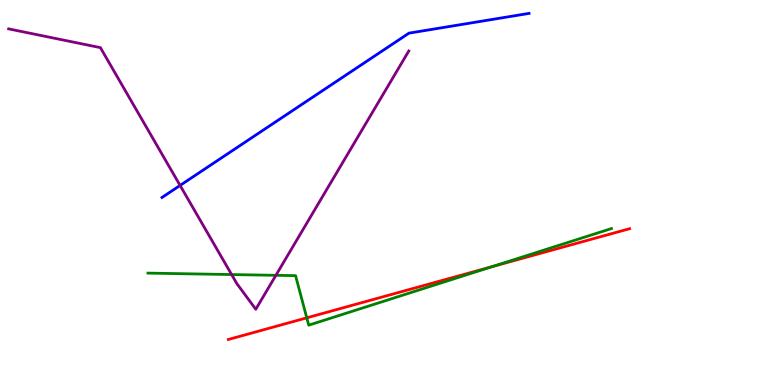[{'lines': ['blue', 'red'], 'intersections': []}, {'lines': ['green', 'red'], 'intersections': [{'x': 3.96, 'y': 1.74}, {'x': 6.35, 'y': 3.07}]}, {'lines': ['purple', 'red'], 'intersections': []}, {'lines': ['blue', 'green'], 'intersections': []}, {'lines': ['blue', 'purple'], 'intersections': [{'x': 2.32, 'y': 5.18}]}, {'lines': ['green', 'purple'], 'intersections': [{'x': 2.99, 'y': 2.87}, {'x': 3.56, 'y': 2.85}]}]